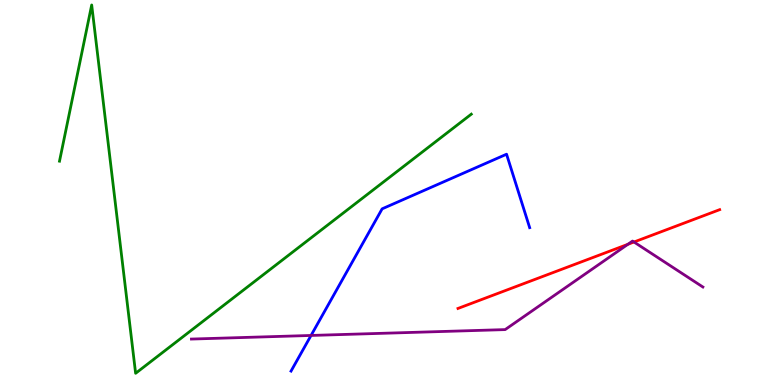[{'lines': ['blue', 'red'], 'intersections': []}, {'lines': ['green', 'red'], 'intersections': []}, {'lines': ['purple', 'red'], 'intersections': [{'x': 8.1, 'y': 3.65}, {'x': 8.18, 'y': 3.71}]}, {'lines': ['blue', 'green'], 'intersections': []}, {'lines': ['blue', 'purple'], 'intersections': [{'x': 4.01, 'y': 1.29}]}, {'lines': ['green', 'purple'], 'intersections': []}]